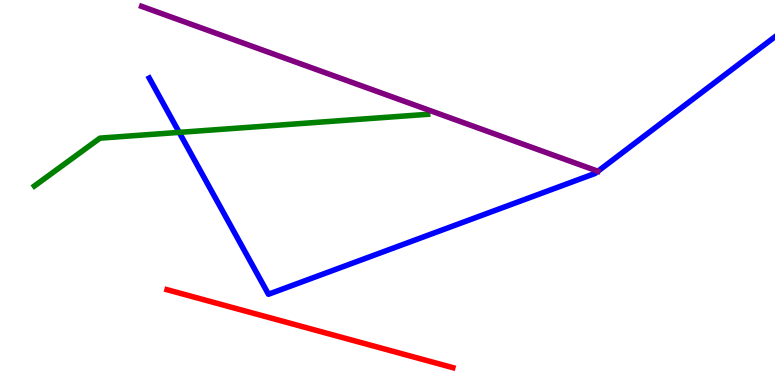[{'lines': ['blue', 'red'], 'intersections': []}, {'lines': ['green', 'red'], 'intersections': []}, {'lines': ['purple', 'red'], 'intersections': []}, {'lines': ['blue', 'green'], 'intersections': [{'x': 2.31, 'y': 6.56}]}, {'lines': ['blue', 'purple'], 'intersections': [{'x': 7.72, 'y': 5.55}]}, {'lines': ['green', 'purple'], 'intersections': []}]